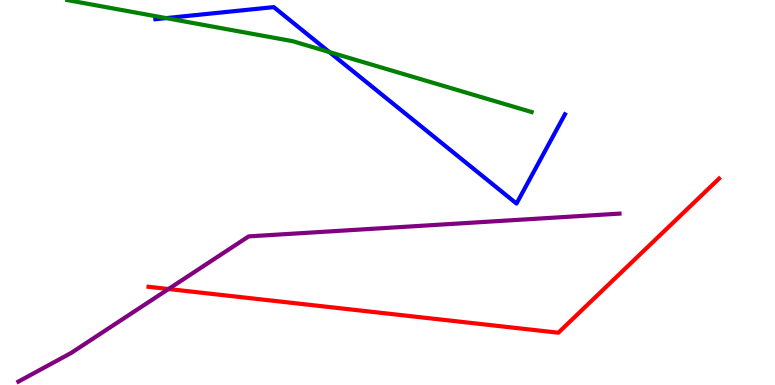[{'lines': ['blue', 'red'], 'intersections': []}, {'lines': ['green', 'red'], 'intersections': []}, {'lines': ['purple', 'red'], 'intersections': [{'x': 2.17, 'y': 2.49}]}, {'lines': ['blue', 'green'], 'intersections': [{'x': 2.14, 'y': 9.53}, {'x': 4.25, 'y': 8.65}]}, {'lines': ['blue', 'purple'], 'intersections': []}, {'lines': ['green', 'purple'], 'intersections': []}]